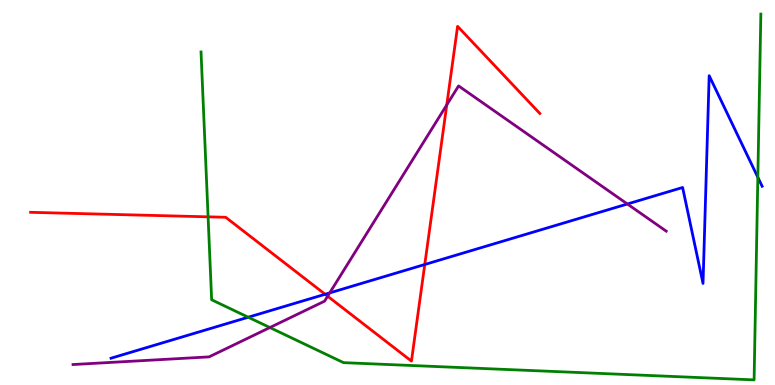[{'lines': ['blue', 'red'], 'intersections': [{'x': 4.2, 'y': 2.36}, {'x': 5.48, 'y': 3.13}]}, {'lines': ['green', 'red'], 'intersections': [{'x': 2.69, 'y': 4.37}]}, {'lines': ['purple', 'red'], 'intersections': [{'x': 4.23, 'y': 2.31}, {'x': 5.76, 'y': 7.28}]}, {'lines': ['blue', 'green'], 'intersections': [{'x': 3.2, 'y': 1.76}, {'x': 9.78, 'y': 5.39}]}, {'lines': ['blue', 'purple'], 'intersections': [{'x': 4.25, 'y': 2.39}, {'x': 8.1, 'y': 4.7}]}, {'lines': ['green', 'purple'], 'intersections': [{'x': 3.48, 'y': 1.49}]}]